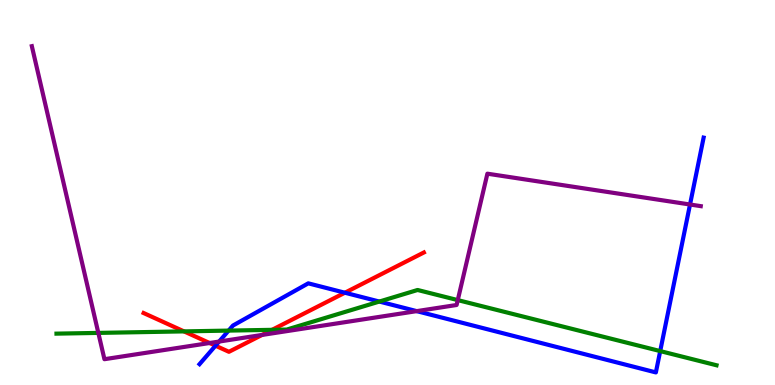[{'lines': ['blue', 'red'], 'intersections': [{'x': 2.78, 'y': 1.02}, {'x': 4.45, 'y': 2.4}]}, {'lines': ['green', 'red'], 'intersections': [{'x': 2.37, 'y': 1.39}, {'x': 3.51, 'y': 1.43}]}, {'lines': ['purple', 'red'], 'intersections': [{'x': 2.7, 'y': 1.09}, {'x': 3.38, 'y': 1.3}]}, {'lines': ['blue', 'green'], 'intersections': [{'x': 2.95, 'y': 1.41}, {'x': 4.89, 'y': 2.17}, {'x': 8.52, 'y': 0.881}]}, {'lines': ['blue', 'purple'], 'intersections': [{'x': 2.83, 'y': 1.13}, {'x': 5.38, 'y': 1.92}, {'x': 8.9, 'y': 4.69}]}, {'lines': ['green', 'purple'], 'intersections': [{'x': 1.27, 'y': 1.35}, {'x': 5.91, 'y': 2.21}]}]